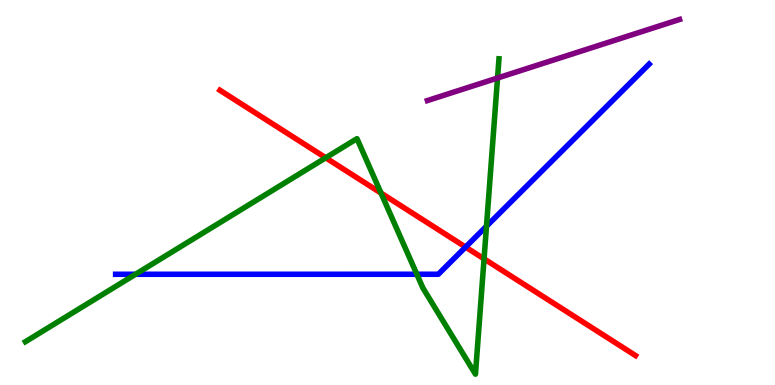[{'lines': ['blue', 'red'], 'intersections': [{'x': 6.01, 'y': 3.58}]}, {'lines': ['green', 'red'], 'intersections': [{'x': 4.2, 'y': 5.9}, {'x': 4.92, 'y': 4.98}, {'x': 6.25, 'y': 3.28}]}, {'lines': ['purple', 'red'], 'intersections': []}, {'lines': ['blue', 'green'], 'intersections': [{'x': 1.75, 'y': 2.88}, {'x': 5.38, 'y': 2.88}, {'x': 6.28, 'y': 4.12}]}, {'lines': ['blue', 'purple'], 'intersections': []}, {'lines': ['green', 'purple'], 'intersections': [{'x': 6.42, 'y': 7.97}]}]